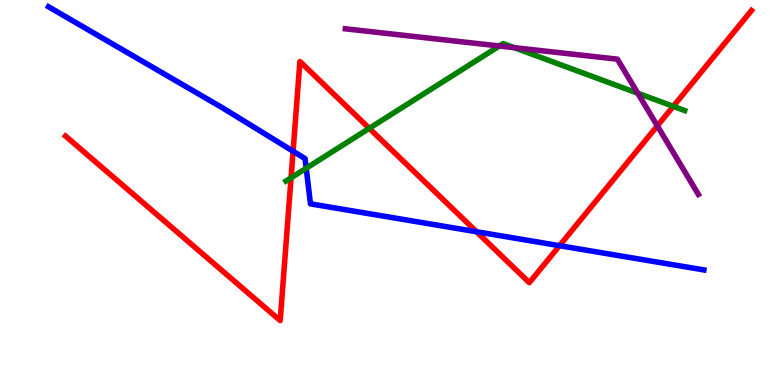[{'lines': ['blue', 'red'], 'intersections': [{'x': 3.78, 'y': 6.07}, {'x': 6.15, 'y': 3.98}, {'x': 7.22, 'y': 3.62}]}, {'lines': ['green', 'red'], 'intersections': [{'x': 3.76, 'y': 5.38}, {'x': 4.76, 'y': 6.67}, {'x': 8.69, 'y': 7.24}]}, {'lines': ['purple', 'red'], 'intersections': [{'x': 8.48, 'y': 6.73}]}, {'lines': ['blue', 'green'], 'intersections': [{'x': 3.95, 'y': 5.63}]}, {'lines': ['blue', 'purple'], 'intersections': []}, {'lines': ['green', 'purple'], 'intersections': [{'x': 6.44, 'y': 8.81}, {'x': 6.64, 'y': 8.76}, {'x': 8.23, 'y': 7.58}]}]